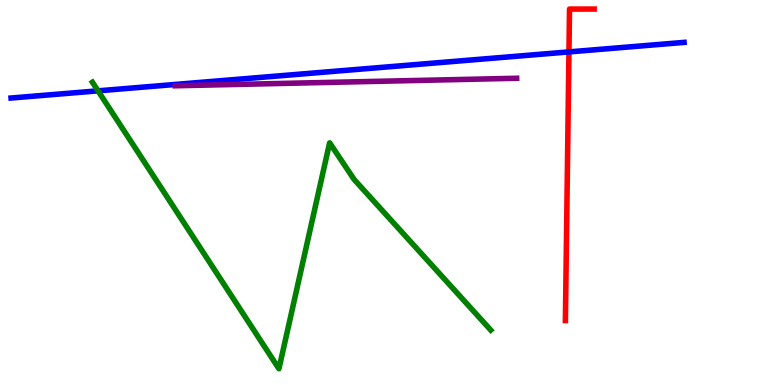[{'lines': ['blue', 'red'], 'intersections': [{'x': 7.34, 'y': 8.65}]}, {'lines': ['green', 'red'], 'intersections': []}, {'lines': ['purple', 'red'], 'intersections': []}, {'lines': ['blue', 'green'], 'intersections': [{'x': 1.26, 'y': 7.64}]}, {'lines': ['blue', 'purple'], 'intersections': []}, {'lines': ['green', 'purple'], 'intersections': []}]